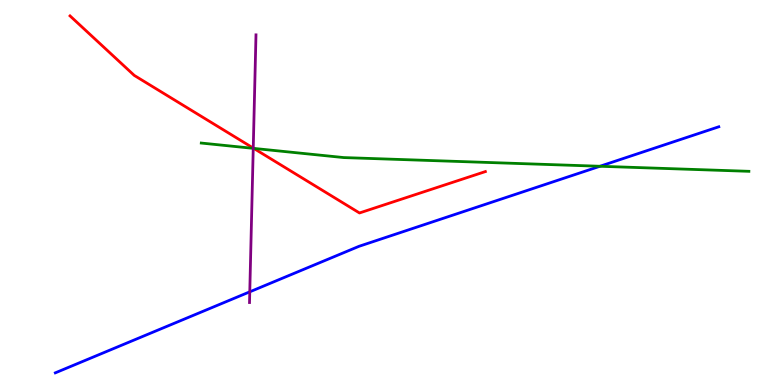[{'lines': ['blue', 'red'], 'intersections': []}, {'lines': ['green', 'red'], 'intersections': [{'x': 3.27, 'y': 6.15}]}, {'lines': ['purple', 'red'], 'intersections': [{'x': 3.27, 'y': 6.15}]}, {'lines': ['blue', 'green'], 'intersections': [{'x': 7.74, 'y': 5.68}]}, {'lines': ['blue', 'purple'], 'intersections': [{'x': 3.22, 'y': 2.42}]}, {'lines': ['green', 'purple'], 'intersections': [{'x': 3.27, 'y': 6.15}]}]